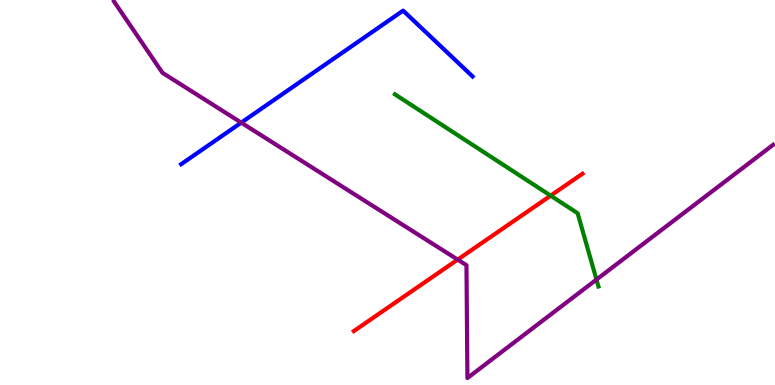[{'lines': ['blue', 'red'], 'intersections': []}, {'lines': ['green', 'red'], 'intersections': [{'x': 7.1, 'y': 4.92}]}, {'lines': ['purple', 'red'], 'intersections': [{'x': 5.91, 'y': 3.26}]}, {'lines': ['blue', 'green'], 'intersections': []}, {'lines': ['blue', 'purple'], 'intersections': [{'x': 3.11, 'y': 6.81}]}, {'lines': ['green', 'purple'], 'intersections': [{'x': 7.7, 'y': 2.74}]}]